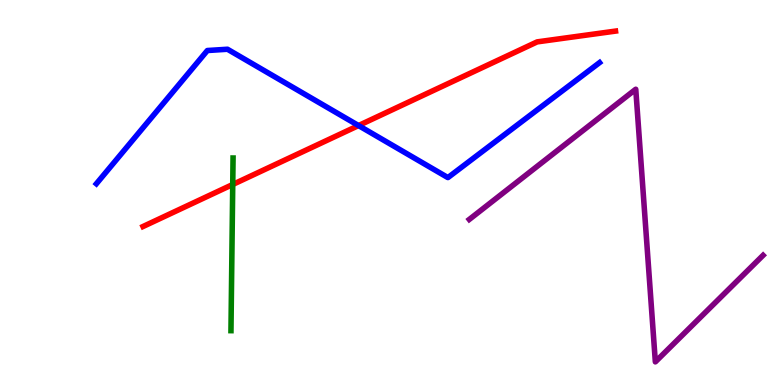[{'lines': ['blue', 'red'], 'intersections': [{'x': 4.63, 'y': 6.74}]}, {'lines': ['green', 'red'], 'intersections': [{'x': 3.0, 'y': 5.21}]}, {'lines': ['purple', 'red'], 'intersections': []}, {'lines': ['blue', 'green'], 'intersections': []}, {'lines': ['blue', 'purple'], 'intersections': []}, {'lines': ['green', 'purple'], 'intersections': []}]